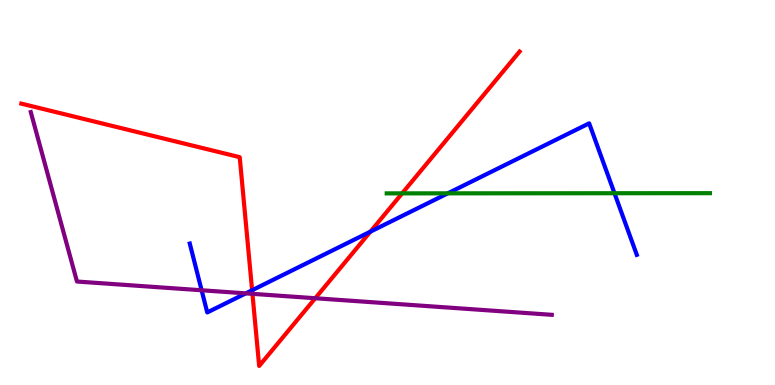[{'lines': ['blue', 'red'], 'intersections': [{'x': 3.25, 'y': 2.46}, {'x': 4.78, 'y': 3.98}]}, {'lines': ['green', 'red'], 'intersections': [{'x': 5.19, 'y': 4.98}]}, {'lines': ['purple', 'red'], 'intersections': [{'x': 3.26, 'y': 2.37}, {'x': 4.07, 'y': 2.25}]}, {'lines': ['blue', 'green'], 'intersections': [{'x': 5.78, 'y': 4.98}, {'x': 7.93, 'y': 4.98}]}, {'lines': ['blue', 'purple'], 'intersections': [{'x': 2.6, 'y': 2.46}, {'x': 3.17, 'y': 2.38}]}, {'lines': ['green', 'purple'], 'intersections': []}]